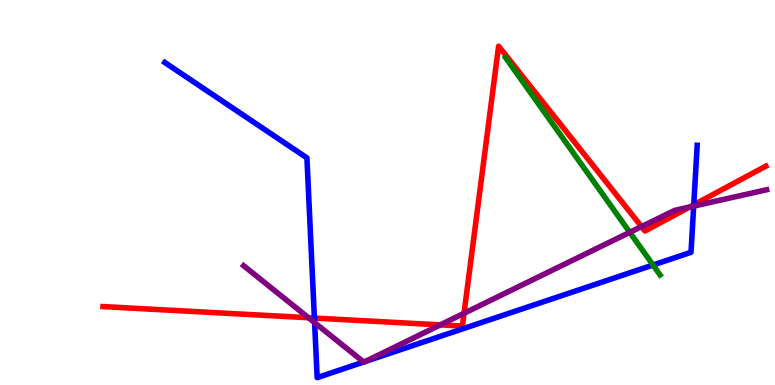[{'lines': ['blue', 'red'], 'intersections': [{'x': 4.06, 'y': 1.74}, {'x': 8.95, 'y': 4.68}]}, {'lines': ['green', 'red'], 'intersections': []}, {'lines': ['purple', 'red'], 'intersections': [{'x': 3.98, 'y': 1.75}, {'x': 5.68, 'y': 1.56}, {'x': 5.99, 'y': 1.86}, {'x': 8.28, 'y': 4.11}, {'x': 8.9, 'y': 4.62}]}, {'lines': ['blue', 'green'], 'intersections': [{'x': 8.43, 'y': 3.12}]}, {'lines': ['blue', 'purple'], 'intersections': [{'x': 4.06, 'y': 1.62}, {'x': 4.69, 'y': 0.597}, {'x': 4.72, 'y': 0.614}, {'x': 8.95, 'y': 4.65}]}, {'lines': ['green', 'purple'], 'intersections': [{'x': 8.13, 'y': 3.97}]}]